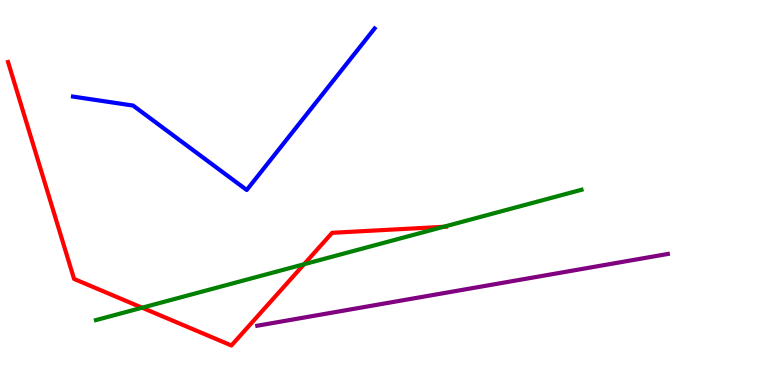[{'lines': ['blue', 'red'], 'intersections': []}, {'lines': ['green', 'red'], 'intersections': [{'x': 1.83, 'y': 2.01}, {'x': 3.92, 'y': 3.14}, {'x': 5.72, 'y': 4.11}]}, {'lines': ['purple', 'red'], 'intersections': []}, {'lines': ['blue', 'green'], 'intersections': []}, {'lines': ['blue', 'purple'], 'intersections': []}, {'lines': ['green', 'purple'], 'intersections': []}]